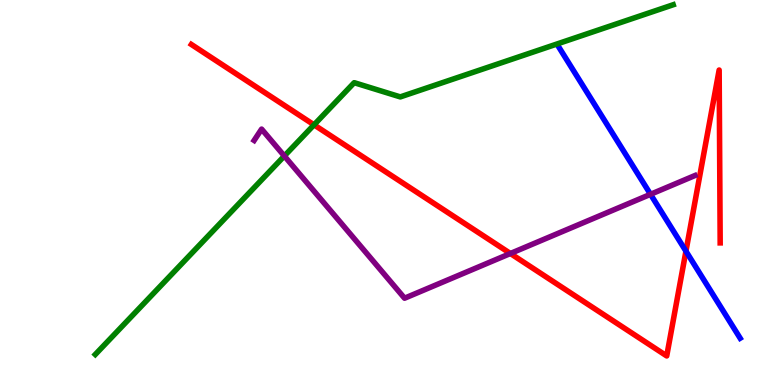[{'lines': ['blue', 'red'], 'intersections': [{'x': 8.85, 'y': 3.48}]}, {'lines': ['green', 'red'], 'intersections': [{'x': 4.05, 'y': 6.76}]}, {'lines': ['purple', 'red'], 'intersections': [{'x': 6.59, 'y': 3.42}]}, {'lines': ['blue', 'green'], 'intersections': []}, {'lines': ['blue', 'purple'], 'intersections': [{'x': 8.39, 'y': 4.95}]}, {'lines': ['green', 'purple'], 'intersections': [{'x': 3.67, 'y': 5.95}]}]